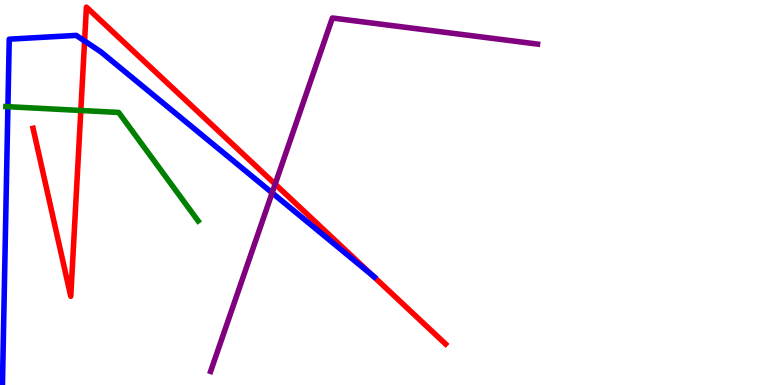[{'lines': ['blue', 'red'], 'intersections': [{'x': 1.09, 'y': 8.94}, {'x': 4.81, 'y': 2.84}]}, {'lines': ['green', 'red'], 'intersections': [{'x': 1.04, 'y': 7.13}]}, {'lines': ['purple', 'red'], 'intersections': [{'x': 3.55, 'y': 5.22}]}, {'lines': ['blue', 'green'], 'intersections': [{'x': 0.102, 'y': 7.23}]}, {'lines': ['blue', 'purple'], 'intersections': [{'x': 3.51, 'y': 4.99}]}, {'lines': ['green', 'purple'], 'intersections': []}]